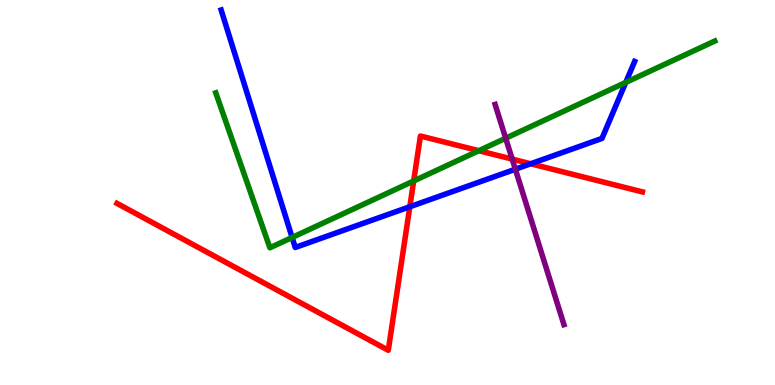[{'lines': ['blue', 'red'], 'intersections': [{'x': 5.29, 'y': 4.63}, {'x': 6.85, 'y': 5.75}]}, {'lines': ['green', 'red'], 'intersections': [{'x': 5.34, 'y': 5.3}, {'x': 6.18, 'y': 6.09}]}, {'lines': ['purple', 'red'], 'intersections': [{'x': 6.61, 'y': 5.87}]}, {'lines': ['blue', 'green'], 'intersections': [{'x': 3.77, 'y': 3.83}, {'x': 8.07, 'y': 7.86}]}, {'lines': ['blue', 'purple'], 'intersections': [{'x': 6.65, 'y': 5.6}]}, {'lines': ['green', 'purple'], 'intersections': [{'x': 6.52, 'y': 6.41}]}]